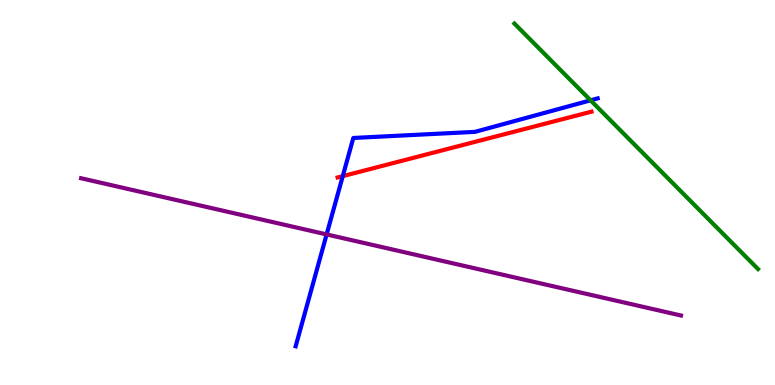[{'lines': ['blue', 'red'], 'intersections': [{'x': 4.42, 'y': 5.42}]}, {'lines': ['green', 'red'], 'intersections': []}, {'lines': ['purple', 'red'], 'intersections': []}, {'lines': ['blue', 'green'], 'intersections': [{'x': 7.62, 'y': 7.39}]}, {'lines': ['blue', 'purple'], 'intersections': [{'x': 4.21, 'y': 3.91}]}, {'lines': ['green', 'purple'], 'intersections': []}]